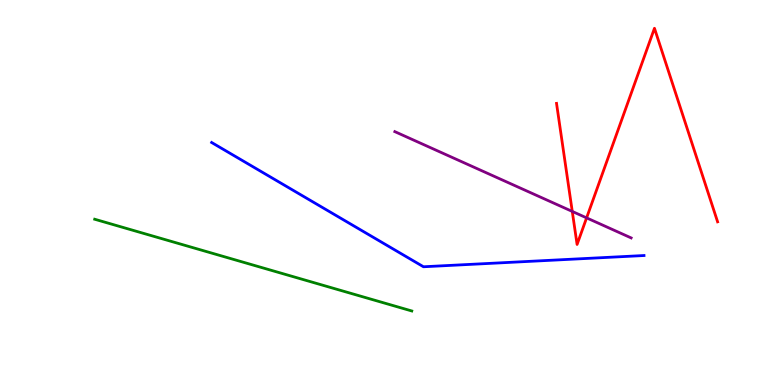[{'lines': ['blue', 'red'], 'intersections': []}, {'lines': ['green', 'red'], 'intersections': []}, {'lines': ['purple', 'red'], 'intersections': [{'x': 7.38, 'y': 4.51}, {'x': 7.57, 'y': 4.34}]}, {'lines': ['blue', 'green'], 'intersections': []}, {'lines': ['blue', 'purple'], 'intersections': []}, {'lines': ['green', 'purple'], 'intersections': []}]